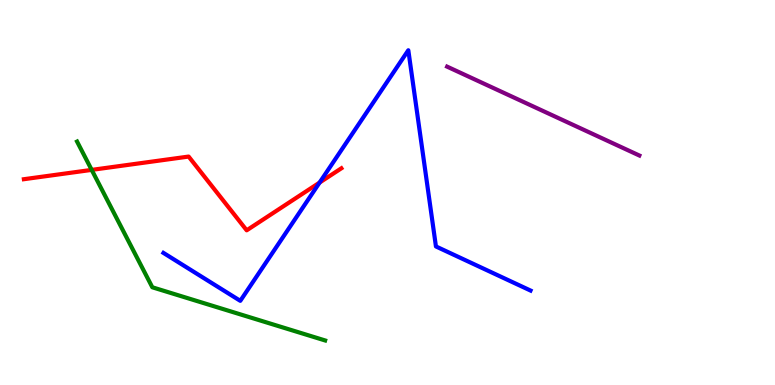[{'lines': ['blue', 'red'], 'intersections': [{'x': 4.12, 'y': 5.26}]}, {'lines': ['green', 'red'], 'intersections': [{'x': 1.18, 'y': 5.59}]}, {'lines': ['purple', 'red'], 'intersections': []}, {'lines': ['blue', 'green'], 'intersections': []}, {'lines': ['blue', 'purple'], 'intersections': []}, {'lines': ['green', 'purple'], 'intersections': []}]